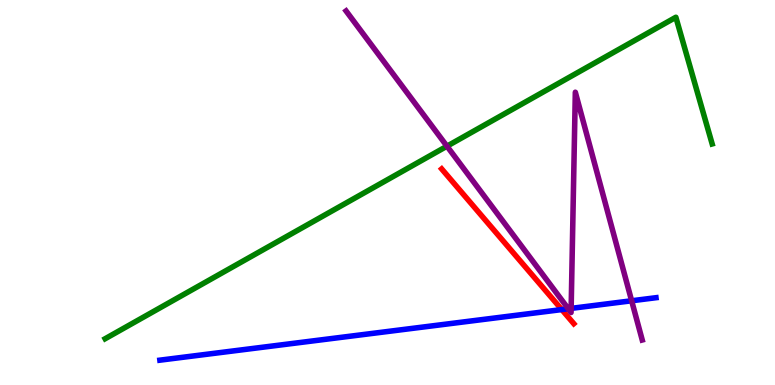[{'lines': ['blue', 'red'], 'intersections': [{'x': 7.25, 'y': 1.96}]}, {'lines': ['green', 'red'], 'intersections': []}, {'lines': ['purple', 'red'], 'intersections': []}, {'lines': ['blue', 'green'], 'intersections': []}, {'lines': ['blue', 'purple'], 'intersections': [{'x': 7.33, 'y': 1.98}, {'x': 7.37, 'y': 1.99}, {'x': 8.15, 'y': 2.19}]}, {'lines': ['green', 'purple'], 'intersections': [{'x': 5.77, 'y': 6.2}]}]